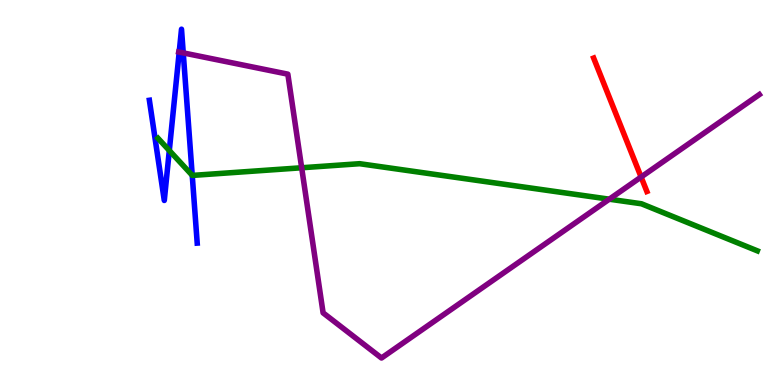[{'lines': ['blue', 'red'], 'intersections': []}, {'lines': ['green', 'red'], 'intersections': []}, {'lines': ['purple', 'red'], 'intersections': [{'x': 8.27, 'y': 5.4}]}, {'lines': ['blue', 'green'], 'intersections': [{'x': 2.18, 'y': 6.09}, {'x': 2.48, 'y': 5.45}]}, {'lines': ['blue', 'purple'], 'intersections': [{'x': 2.31, 'y': 8.65}, {'x': 2.36, 'y': 8.63}]}, {'lines': ['green', 'purple'], 'intersections': [{'x': 3.89, 'y': 5.64}, {'x': 7.86, 'y': 4.83}]}]